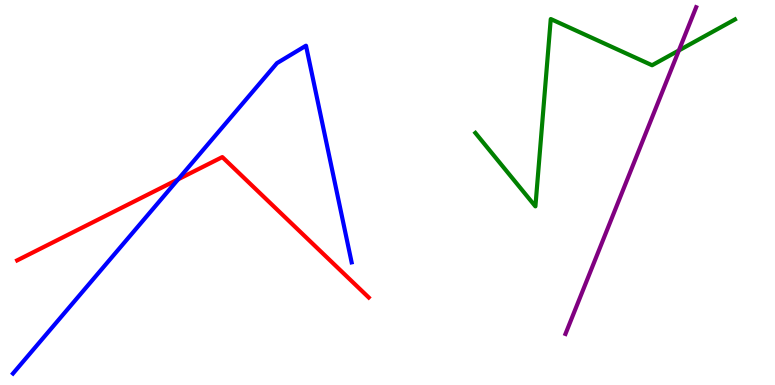[{'lines': ['blue', 'red'], 'intersections': [{'x': 2.3, 'y': 5.34}]}, {'lines': ['green', 'red'], 'intersections': []}, {'lines': ['purple', 'red'], 'intersections': []}, {'lines': ['blue', 'green'], 'intersections': []}, {'lines': ['blue', 'purple'], 'intersections': []}, {'lines': ['green', 'purple'], 'intersections': [{'x': 8.76, 'y': 8.69}]}]